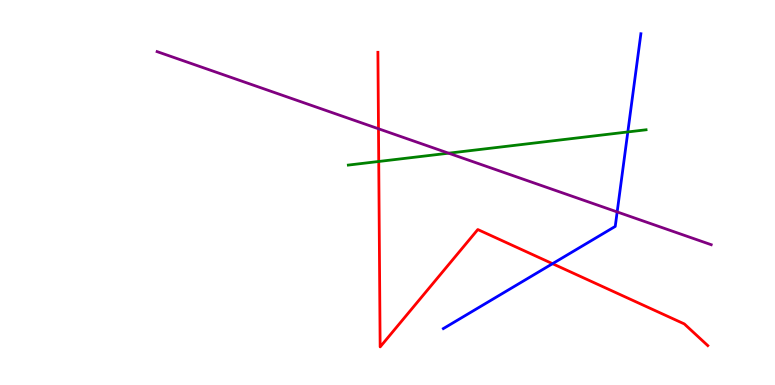[{'lines': ['blue', 'red'], 'intersections': [{'x': 7.13, 'y': 3.15}]}, {'lines': ['green', 'red'], 'intersections': [{'x': 4.89, 'y': 5.81}]}, {'lines': ['purple', 'red'], 'intersections': [{'x': 4.88, 'y': 6.66}]}, {'lines': ['blue', 'green'], 'intersections': [{'x': 8.1, 'y': 6.57}]}, {'lines': ['blue', 'purple'], 'intersections': [{'x': 7.96, 'y': 4.5}]}, {'lines': ['green', 'purple'], 'intersections': [{'x': 5.79, 'y': 6.02}]}]